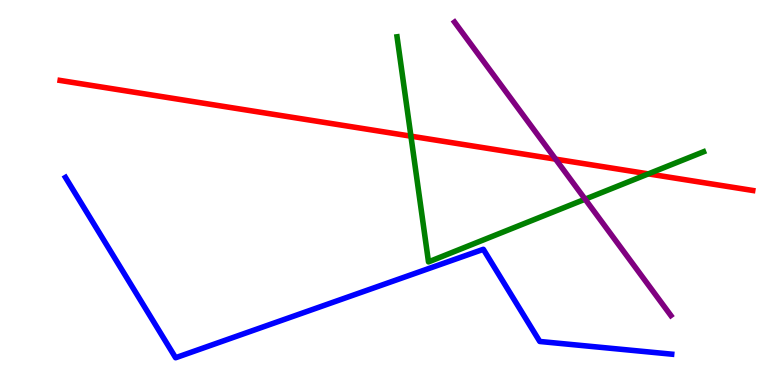[{'lines': ['blue', 'red'], 'intersections': []}, {'lines': ['green', 'red'], 'intersections': [{'x': 5.3, 'y': 6.46}, {'x': 8.37, 'y': 5.48}]}, {'lines': ['purple', 'red'], 'intersections': [{'x': 7.17, 'y': 5.87}]}, {'lines': ['blue', 'green'], 'intersections': []}, {'lines': ['blue', 'purple'], 'intersections': []}, {'lines': ['green', 'purple'], 'intersections': [{'x': 7.55, 'y': 4.83}]}]